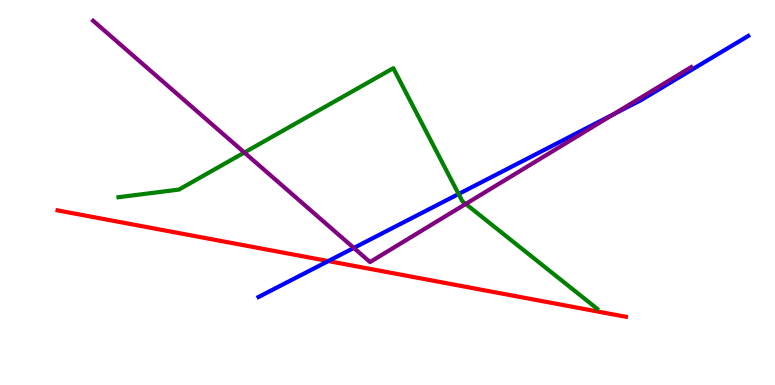[{'lines': ['blue', 'red'], 'intersections': [{'x': 4.24, 'y': 3.22}]}, {'lines': ['green', 'red'], 'intersections': []}, {'lines': ['purple', 'red'], 'intersections': []}, {'lines': ['blue', 'green'], 'intersections': [{'x': 5.92, 'y': 4.96}]}, {'lines': ['blue', 'purple'], 'intersections': [{'x': 4.57, 'y': 3.56}, {'x': 7.91, 'y': 7.03}]}, {'lines': ['green', 'purple'], 'intersections': [{'x': 3.15, 'y': 6.04}, {'x': 6.01, 'y': 4.7}]}]